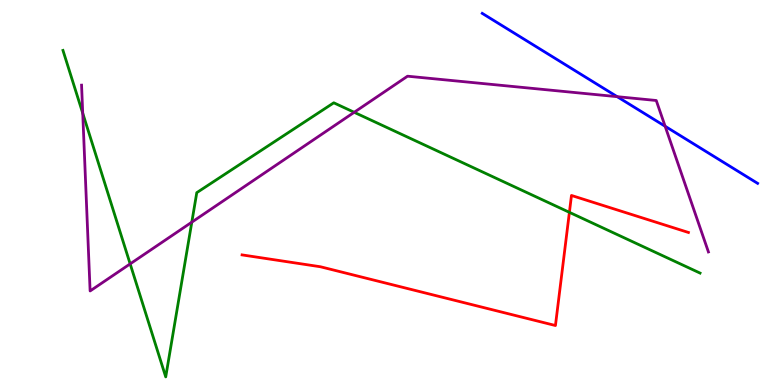[{'lines': ['blue', 'red'], 'intersections': []}, {'lines': ['green', 'red'], 'intersections': [{'x': 7.35, 'y': 4.48}]}, {'lines': ['purple', 'red'], 'intersections': []}, {'lines': ['blue', 'green'], 'intersections': []}, {'lines': ['blue', 'purple'], 'intersections': [{'x': 7.96, 'y': 7.49}, {'x': 8.58, 'y': 6.72}]}, {'lines': ['green', 'purple'], 'intersections': [{'x': 1.07, 'y': 7.06}, {'x': 1.68, 'y': 3.15}, {'x': 2.47, 'y': 4.23}, {'x': 4.57, 'y': 7.08}]}]